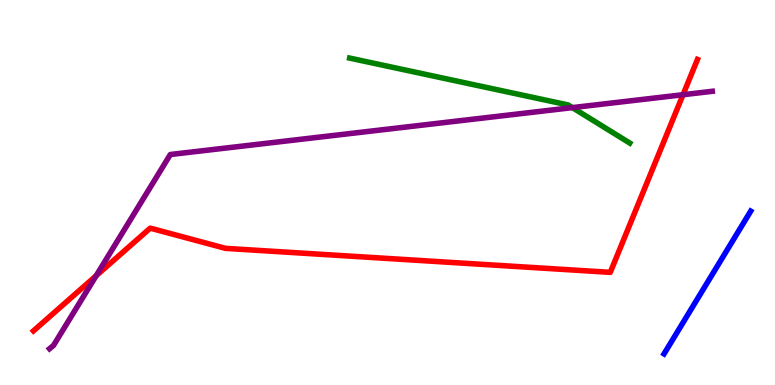[{'lines': ['blue', 'red'], 'intersections': []}, {'lines': ['green', 'red'], 'intersections': []}, {'lines': ['purple', 'red'], 'intersections': [{'x': 1.24, 'y': 2.84}, {'x': 8.81, 'y': 7.54}]}, {'lines': ['blue', 'green'], 'intersections': []}, {'lines': ['blue', 'purple'], 'intersections': []}, {'lines': ['green', 'purple'], 'intersections': [{'x': 7.39, 'y': 7.2}]}]